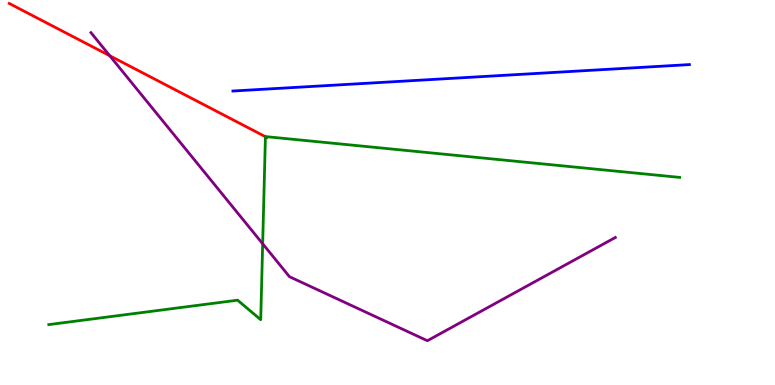[{'lines': ['blue', 'red'], 'intersections': []}, {'lines': ['green', 'red'], 'intersections': [{'x': 3.42, 'y': 6.45}]}, {'lines': ['purple', 'red'], 'intersections': [{'x': 1.42, 'y': 8.55}]}, {'lines': ['blue', 'green'], 'intersections': []}, {'lines': ['blue', 'purple'], 'intersections': []}, {'lines': ['green', 'purple'], 'intersections': [{'x': 3.39, 'y': 3.67}]}]